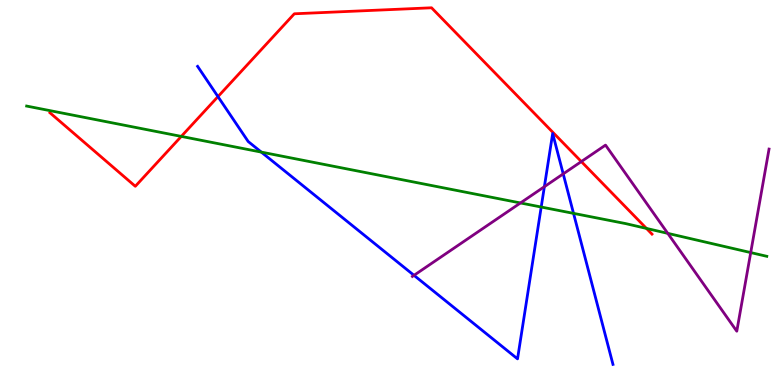[{'lines': ['blue', 'red'], 'intersections': [{'x': 2.81, 'y': 7.49}]}, {'lines': ['green', 'red'], 'intersections': [{'x': 2.34, 'y': 6.46}, {'x': 8.34, 'y': 4.07}]}, {'lines': ['purple', 'red'], 'intersections': [{'x': 7.5, 'y': 5.8}]}, {'lines': ['blue', 'green'], 'intersections': [{'x': 3.37, 'y': 6.05}, {'x': 6.98, 'y': 4.62}, {'x': 7.4, 'y': 4.46}]}, {'lines': ['blue', 'purple'], 'intersections': [{'x': 5.34, 'y': 2.85}, {'x': 7.02, 'y': 5.15}, {'x': 7.27, 'y': 5.48}]}, {'lines': ['green', 'purple'], 'intersections': [{'x': 6.72, 'y': 4.73}, {'x': 8.62, 'y': 3.94}, {'x': 9.69, 'y': 3.44}]}]